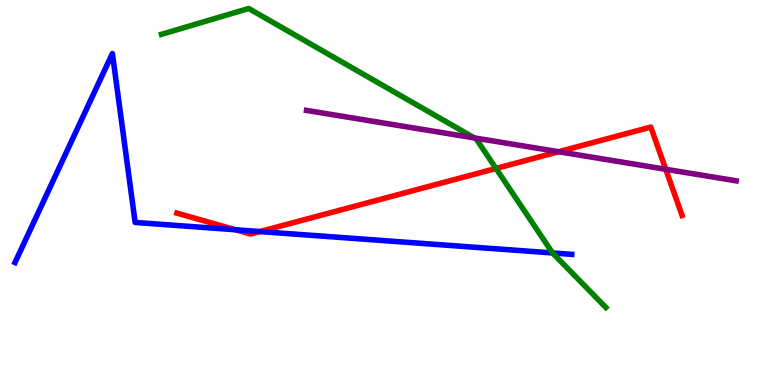[{'lines': ['blue', 'red'], 'intersections': [{'x': 3.04, 'y': 4.03}, {'x': 3.35, 'y': 3.99}]}, {'lines': ['green', 'red'], 'intersections': [{'x': 6.4, 'y': 5.62}]}, {'lines': ['purple', 'red'], 'intersections': [{'x': 7.21, 'y': 6.06}, {'x': 8.59, 'y': 5.6}]}, {'lines': ['blue', 'green'], 'intersections': [{'x': 7.13, 'y': 3.43}]}, {'lines': ['blue', 'purple'], 'intersections': []}, {'lines': ['green', 'purple'], 'intersections': [{'x': 6.12, 'y': 6.42}]}]